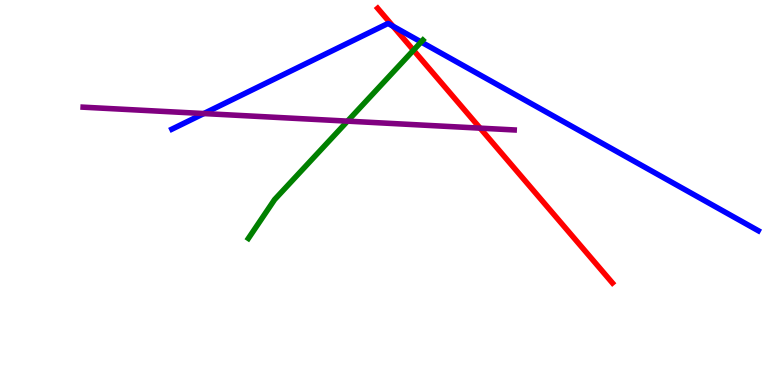[{'lines': ['blue', 'red'], 'intersections': [{'x': 5.07, 'y': 9.32}]}, {'lines': ['green', 'red'], 'intersections': [{'x': 5.34, 'y': 8.7}]}, {'lines': ['purple', 'red'], 'intersections': [{'x': 6.19, 'y': 6.67}]}, {'lines': ['blue', 'green'], 'intersections': [{'x': 5.43, 'y': 8.91}]}, {'lines': ['blue', 'purple'], 'intersections': [{'x': 2.63, 'y': 7.05}]}, {'lines': ['green', 'purple'], 'intersections': [{'x': 4.48, 'y': 6.85}]}]